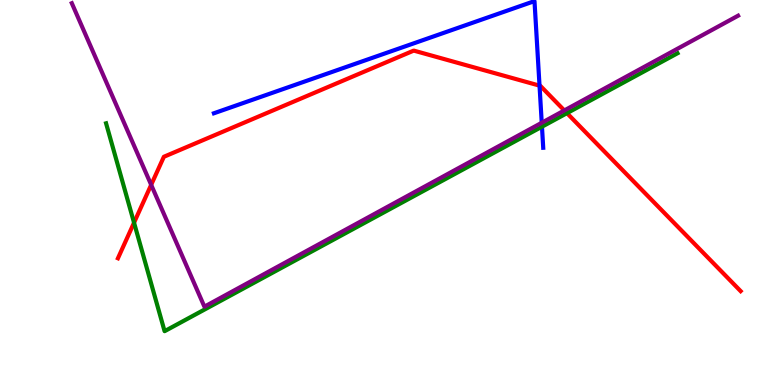[{'lines': ['blue', 'red'], 'intersections': [{'x': 6.96, 'y': 7.78}]}, {'lines': ['green', 'red'], 'intersections': [{'x': 1.73, 'y': 4.22}, {'x': 7.32, 'y': 7.06}]}, {'lines': ['purple', 'red'], 'intersections': [{'x': 1.95, 'y': 5.2}, {'x': 7.28, 'y': 7.13}]}, {'lines': ['blue', 'green'], 'intersections': [{'x': 6.99, 'y': 6.71}]}, {'lines': ['blue', 'purple'], 'intersections': [{'x': 6.99, 'y': 6.81}]}, {'lines': ['green', 'purple'], 'intersections': []}]